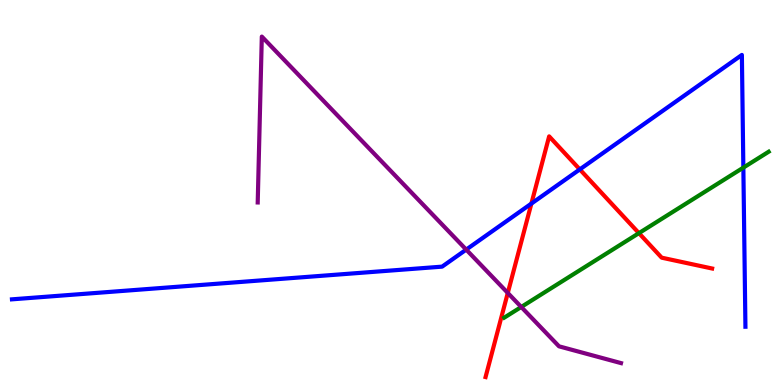[{'lines': ['blue', 'red'], 'intersections': [{'x': 6.86, 'y': 4.71}, {'x': 7.48, 'y': 5.6}]}, {'lines': ['green', 'red'], 'intersections': [{'x': 8.24, 'y': 3.94}]}, {'lines': ['purple', 'red'], 'intersections': [{'x': 6.55, 'y': 2.39}]}, {'lines': ['blue', 'green'], 'intersections': [{'x': 9.59, 'y': 5.65}]}, {'lines': ['blue', 'purple'], 'intersections': [{'x': 6.02, 'y': 3.52}]}, {'lines': ['green', 'purple'], 'intersections': [{'x': 6.73, 'y': 2.03}]}]